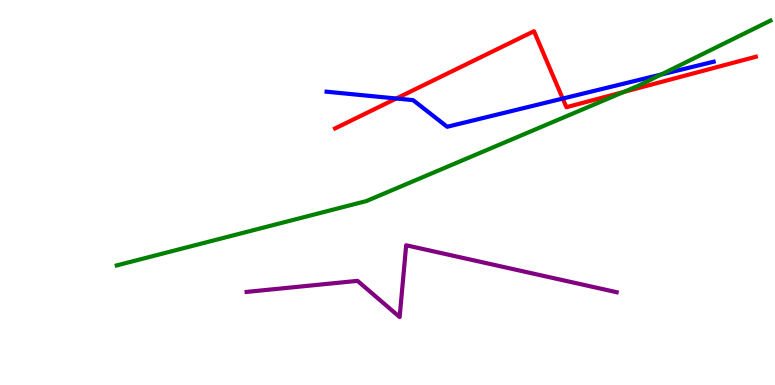[{'lines': ['blue', 'red'], 'intersections': [{'x': 5.11, 'y': 7.44}, {'x': 7.26, 'y': 7.44}]}, {'lines': ['green', 'red'], 'intersections': [{'x': 8.05, 'y': 7.61}]}, {'lines': ['purple', 'red'], 'intersections': []}, {'lines': ['blue', 'green'], 'intersections': [{'x': 8.53, 'y': 8.06}]}, {'lines': ['blue', 'purple'], 'intersections': []}, {'lines': ['green', 'purple'], 'intersections': []}]